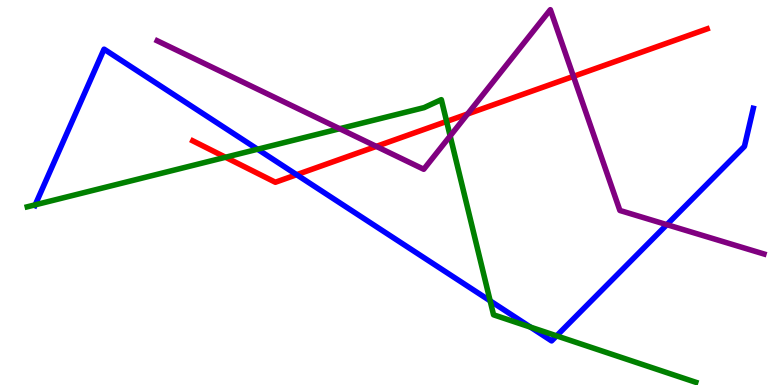[{'lines': ['blue', 'red'], 'intersections': [{'x': 3.83, 'y': 5.46}]}, {'lines': ['green', 'red'], 'intersections': [{'x': 2.91, 'y': 5.92}, {'x': 5.76, 'y': 6.85}]}, {'lines': ['purple', 'red'], 'intersections': [{'x': 4.86, 'y': 6.2}, {'x': 6.03, 'y': 7.04}, {'x': 7.4, 'y': 8.02}]}, {'lines': ['blue', 'green'], 'intersections': [{'x': 0.455, 'y': 4.68}, {'x': 3.32, 'y': 6.12}, {'x': 6.32, 'y': 2.19}, {'x': 6.85, 'y': 1.5}, {'x': 7.18, 'y': 1.28}]}, {'lines': ['blue', 'purple'], 'intersections': [{'x': 8.6, 'y': 4.16}]}, {'lines': ['green', 'purple'], 'intersections': [{'x': 4.38, 'y': 6.66}, {'x': 5.81, 'y': 6.47}]}]